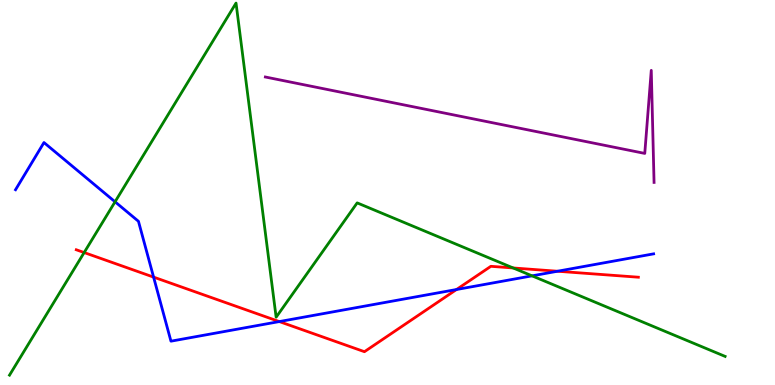[{'lines': ['blue', 'red'], 'intersections': [{'x': 1.98, 'y': 2.8}, {'x': 3.6, 'y': 1.65}, {'x': 5.89, 'y': 2.48}, {'x': 7.19, 'y': 2.95}]}, {'lines': ['green', 'red'], 'intersections': [{'x': 1.09, 'y': 3.44}, {'x': 6.62, 'y': 3.04}]}, {'lines': ['purple', 'red'], 'intersections': []}, {'lines': ['blue', 'green'], 'intersections': [{'x': 1.48, 'y': 4.76}, {'x': 6.87, 'y': 2.84}]}, {'lines': ['blue', 'purple'], 'intersections': []}, {'lines': ['green', 'purple'], 'intersections': []}]